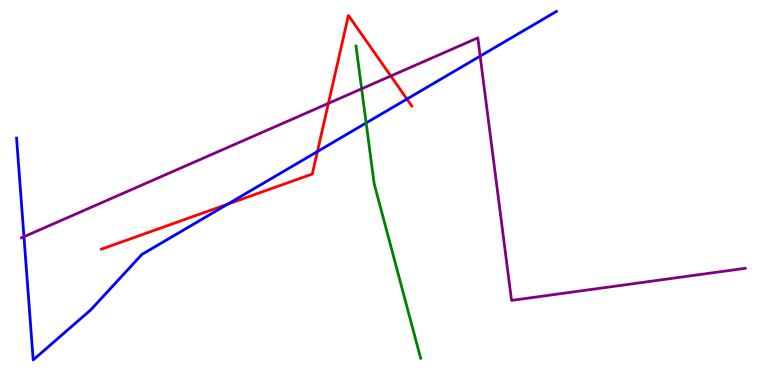[{'lines': ['blue', 'red'], 'intersections': [{'x': 2.94, 'y': 4.7}, {'x': 4.1, 'y': 6.06}, {'x': 5.25, 'y': 7.43}]}, {'lines': ['green', 'red'], 'intersections': []}, {'lines': ['purple', 'red'], 'intersections': [{'x': 4.24, 'y': 7.32}, {'x': 5.04, 'y': 8.03}]}, {'lines': ['blue', 'green'], 'intersections': [{'x': 4.72, 'y': 6.81}]}, {'lines': ['blue', 'purple'], 'intersections': [{'x': 0.309, 'y': 3.85}, {'x': 6.2, 'y': 8.54}]}, {'lines': ['green', 'purple'], 'intersections': [{'x': 4.67, 'y': 7.69}]}]